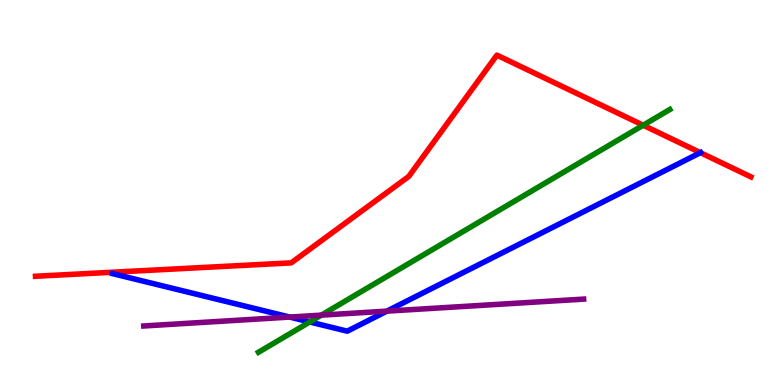[{'lines': ['blue', 'red'], 'intersections': [{'x': 9.04, 'y': 6.03}]}, {'lines': ['green', 'red'], 'intersections': [{'x': 8.3, 'y': 6.75}]}, {'lines': ['purple', 'red'], 'intersections': []}, {'lines': ['blue', 'green'], 'intersections': [{'x': 4.0, 'y': 1.64}]}, {'lines': ['blue', 'purple'], 'intersections': [{'x': 3.74, 'y': 1.76}, {'x': 4.99, 'y': 1.92}]}, {'lines': ['green', 'purple'], 'intersections': [{'x': 4.15, 'y': 1.81}]}]